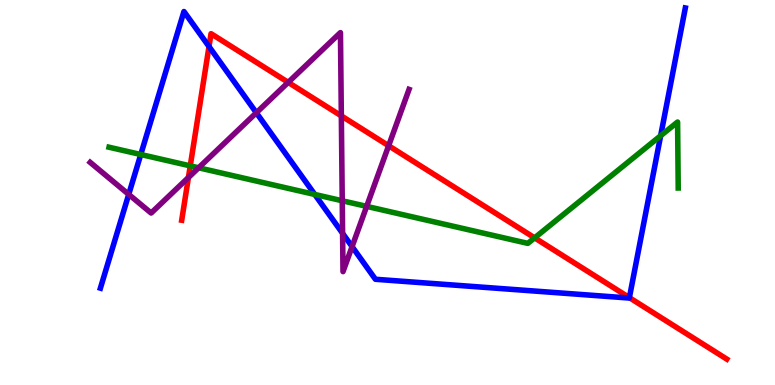[{'lines': ['blue', 'red'], 'intersections': [{'x': 2.7, 'y': 8.79}, {'x': 8.12, 'y': 2.27}]}, {'lines': ['green', 'red'], 'intersections': [{'x': 2.45, 'y': 5.69}, {'x': 6.9, 'y': 3.82}]}, {'lines': ['purple', 'red'], 'intersections': [{'x': 2.43, 'y': 5.39}, {'x': 3.72, 'y': 7.86}, {'x': 4.4, 'y': 6.99}, {'x': 5.01, 'y': 6.21}]}, {'lines': ['blue', 'green'], 'intersections': [{'x': 1.82, 'y': 5.99}, {'x': 4.06, 'y': 4.95}, {'x': 8.52, 'y': 6.47}]}, {'lines': ['blue', 'purple'], 'intersections': [{'x': 1.66, 'y': 4.95}, {'x': 3.31, 'y': 7.07}, {'x': 4.42, 'y': 3.94}, {'x': 4.54, 'y': 3.59}]}, {'lines': ['green', 'purple'], 'intersections': [{'x': 2.56, 'y': 5.64}, {'x': 4.42, 'y': 4.79}, {'x': 4.73, 'y': 4.64}]}]